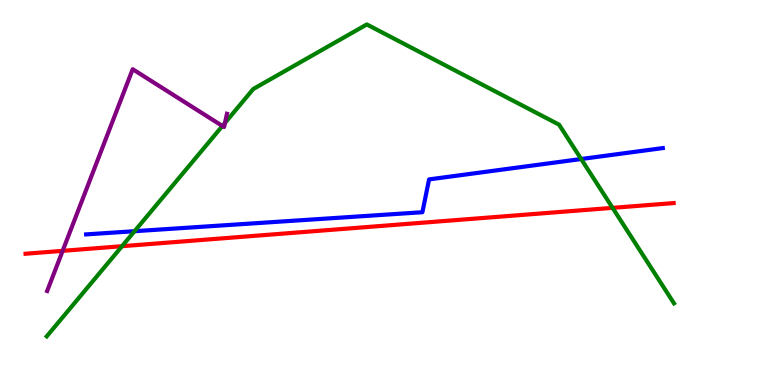[{'lines': ['blue', 'red'], 'intersections': []}, {'lines': ['green', 'red'], 'intersections': [{'x': 1.57, 'y': 3.61}, {'x': 7.9, 'y': 4.6}]}, {'lines': ['purple', 'red'], 'intersections': [{'x': 0.808, 'y': 3.48}]}, {'lines': ['blue', 'green'], 'intersections': [{'x': 1.74, 'y': 3.99}, {'x': 7.5, 'y': 5.87}]}, {'lines': ['blue', 'purple'], 'intersections': []}, {'lines': ['green', 'purple'], 'intersections': [{'x': 2.87, 'y': 6.73}, {'x': 2.9, 'y': 6.81}]}]